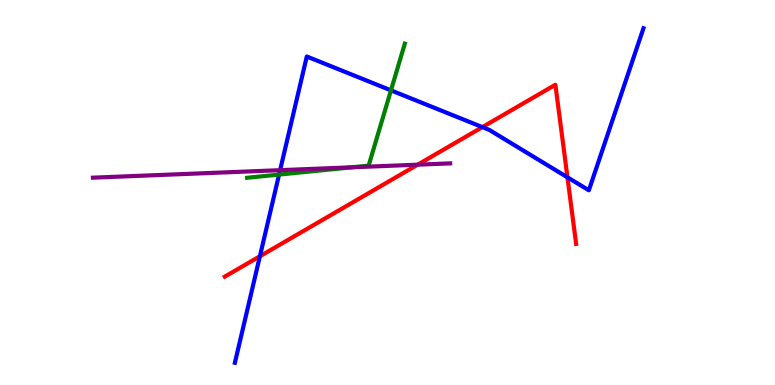[{'lines': ['blue', 'red'], 'intersections': [{'x': 3.35, 'y': 3.34}, {'x': 6.22, 'y': 6.7}, {'x': 7.32, 'y': 5.39}]}, {'lines': ['green', 'red'], 'intersections': []}, {'lines': ['purple', 'red'], 'intersections': [{'x': 5.39, 'y': 5.72}]}, {'lines': ['blue', 'green'], 'intersections': [{'x': 3.6, 'y': 5.47}, {'x': 5.04, 'y': 7.65}]}, {'lines': ['blue', 'purple'], 'intersections': [{'x': 3.61, 'y': 5.58}]}, {'lines': ['green', 'purple'], 'intersections': [{'x': 4.54, 'y': 5.65}]}]